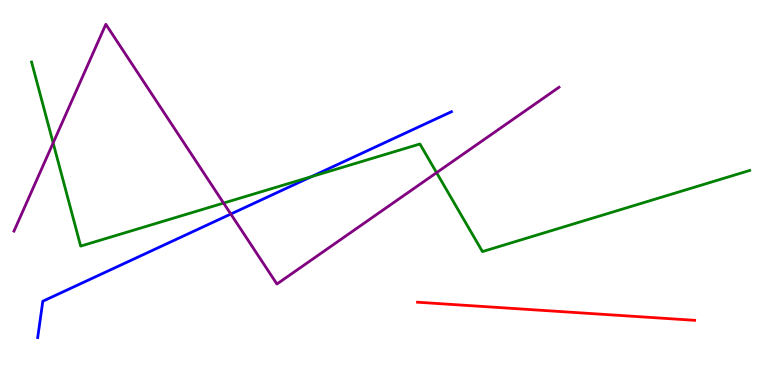[{'lines': ['blue', 'red'], 'intersections': []}, {'lines': ['green', 'red'], 'intersections': []}, {'lines': ['purple', 'red'], 'intersections': []}, {'lines': ['blue', 'green'], 'intersections': [{'x': 4.02, 'y': 5.41}]}, {'lines': ['blue', 'purple'], 'intersections': [{'x': 2.98, 'y': 4.44}]}, {'lines': ['green', 'purple'], 'intersections': [{'x': 0.686, 'y': 6.29}, {'x': 2.89, 'y': 4.73}, {'x': 5.63, 'y': 5.52}]}]